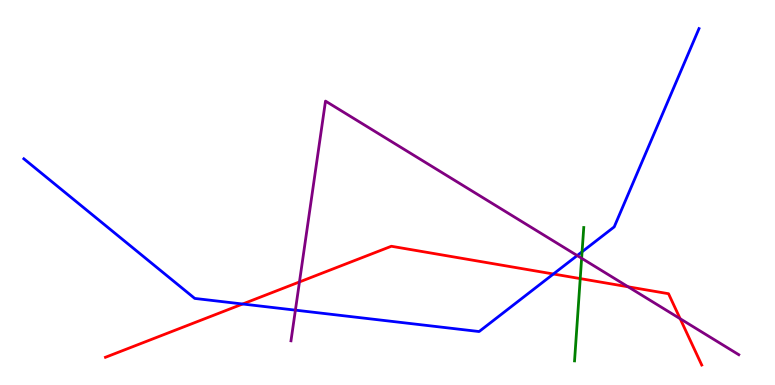[{'lines': ['blue', 'red'], 'intersections': [{'x': 3.13, 'y': 2.1}, {'x': 7.14, 'y': 2.88}]}, {'lines': ['green', 'red'], 'intersections': [{'x': 7.49, 'y': 2.76}]}, {'lines': ['purple', 'red'], 'intersections': [{'x': 3.86, 'y': 2.68}, {'x': 8.1, 'y': 2.55}, {'x': 8.78, 'y': 1.72}]}, {'lines': ['blue', 'green'], 'intersections': [{'x': 7.51, 'y': 3.46}]}, {'lines': ['blue', 'purple'], 'intersections': [{'x': 3.81, 'y': 1.94}, {'x': 7.45, 'y': 3.36}]}, {'lines': ['green', 'purple'], 'intersections': [{'x': 7.5, 'y': 3.29}]}]